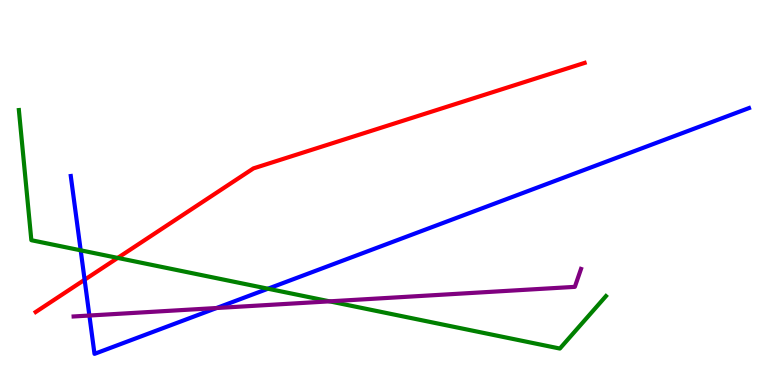[{'lines': ['blue', 'red'], 'intersections': [{'x': 1.09, 'y': 2.73}]}, {'lines': ['green', 'red'], 'intersections': [{'x': 1.52, 'y': 3.3}]}, {'lines': ['purple', 'red'], 'intersections': []}, {'lines': ['blue', 'green'], 'intersections': [{'x': 1.04, 'y': 3.5}, {'x': 3.46, 'y': 2.5}]}, {'lines': ['blue', 'purple'], 'intersections': [{'x': 1.15, 'y': 1.8}, {'x': 2.79, 'y': 2.0}]}, {'lines': ['green', 'purple'], 'intersections': [{'x': 4.25, 'y': 2.17}]}]